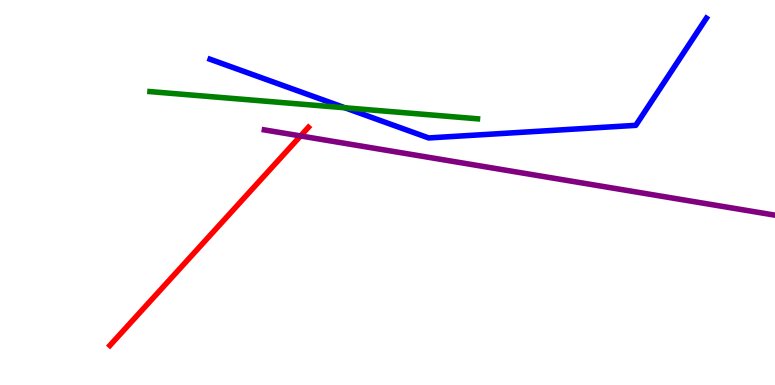[{'lines': ['blue', 'red'], 'intersections': []}, {'lines': ['green', 'red'], 'intersections': []}, {'lines': ['purple', 'red'], 'intersections': [{'x': 3.88, 'y': 6.47}]}, {'lines': ['blue', 'green'], 'intersections': [{'x': 4.45, 'y': 7.2}]}, {'lines': ['blue', 'purple'], 'intersections': []}, {'lines': ['green', 'purple'], 'intersections': []}]